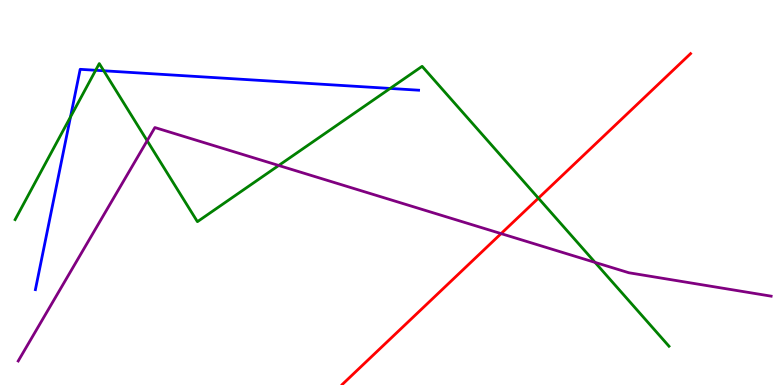[{'lines': ['blue', 'red'], 'intersections': []}, {'lines': ['green', 'red'], 'intersections': [{'x': 6.95, 'y': 4.85}]}, {'lines': ['purple', 'red'], 'intersections': [{'x': 6.47, 'y': 3.93}]}, {'lines': ['blue', 'green'], 'intersections': [{'x': 0.91, 'y': 6.96}, {'x': 1.23, 'y': 8.17}, {'x': 1.34, 'y': 8.16}, {'x': 5.03, 'y': 7.7}]}, {'lines': ['blue', 'purple'], 'intersections': []}, {'lines': ['green', 'purple'], 'intersections': [{'x': 1.9, 'y': 6.34}, {'x': 3.6, 'y': 5.7}, {'x': 7.68, 'y': 3.18}]}]